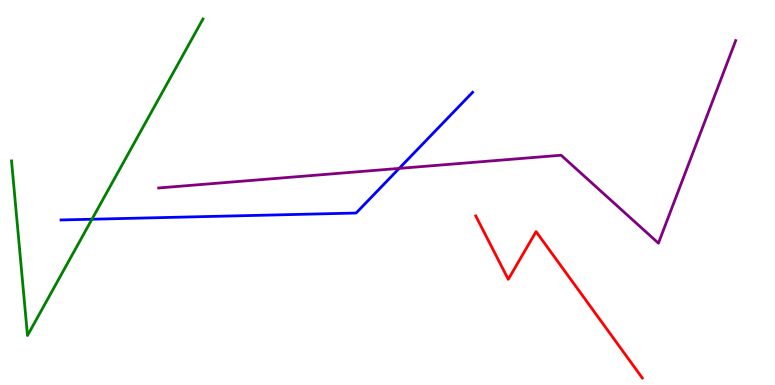[{'lines': ['blue', 'red'], 'intersections': []}, {'lines': ['green', 'red'], 'intersections': []}, {'lines': ['purple', 'red'], 'intersections': []}, {'lines': ['blue', 'green'], 'intersections': [{'x': 1.19, 'y': 4.31}]}, {'lines': ['blue', 'purple'], 'intersections': [{'x': 5.15, 'y': 5.63}]}, {'lines': ['green', 'purple'], 'intersections': []}]